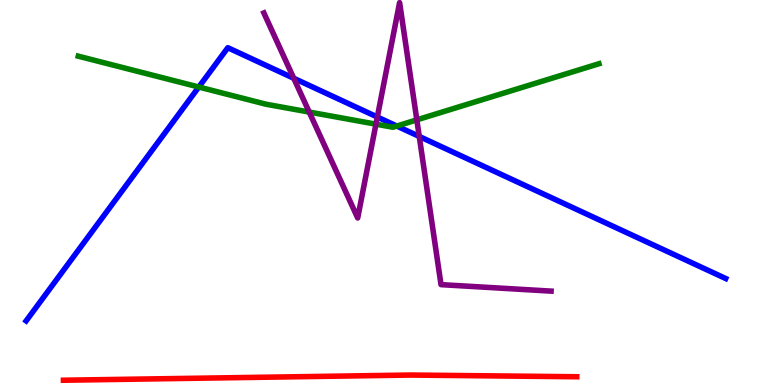[{'lines': ['blue', 'red'], 'intersections': []}, {'lines': ['green', 'red'], 'intersections': []}, {'lines': ['purple', 'red'], 'intersections': []}, {'lines': ['blue', 'green'], 'intersections': [{'x': 2.57, 'y': 7.74}, {'x': 5.12, 'y': 6.73}]}, {'lines': ['blue', 'purple'], 'intersections': [{'x': 3.79, 'y': 7.97}, {'x': 4.87, 'y': 6.96}, {'x': 5.41, 'y': 6.46}]}, {'lines': ['green', 'purple'], 'intersections': [{'x': 3.99, 'y': 7.09}, {'x': 4.85, 'y': 6.77}, {'x': 5.38, 'y': 6.89}]}]